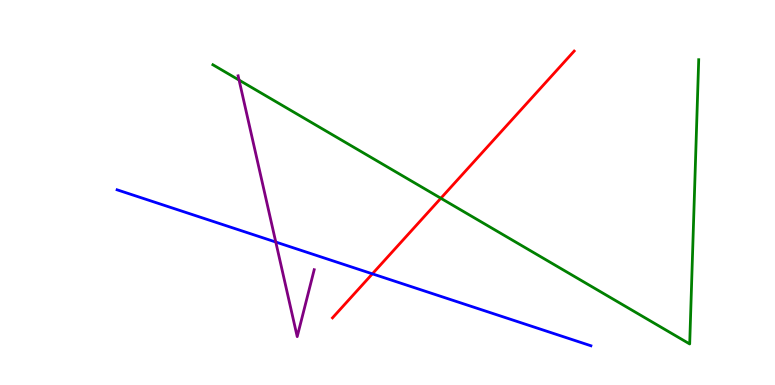[{'lines': ['blue', 'red'], 'intersections': [{'x': 4.8, 'y': 2.89}]}, {'lines': ['green', 'red'], 'intersections': [{'x': 5.69, 'y': 4.85}]}, {'lines': ['purple', 'red'], 'intersections': []}, {'lines': ['blue', 'green'], 'intersections': []}, {'lines': ['blue', 'purple'], 'intersections': [{'x': 3.56, 'y': 3.71}]}, {'lines': ['green', 'purple'], 'intersections': [{'x': 3.08, 'y': 7.92}]}]